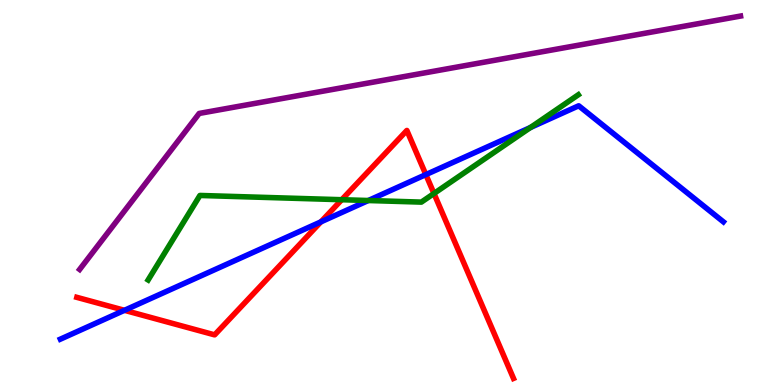[{'lines': ['blue', 'red'], 'intersections': [{'x': 1.61, 'y': 1.94}, {'x': 4.14, 'y': 4.24}, {'x': 5.49, 'y': 5.46}]}, {'lines': ['green', 'red'], 'intersections': [{'x': 4.41, 'y': 4.81}, {'x': 5.6, 'y': 4.97}]}, {'lines': ['purple', 'red'], 'intersections': []}, {'lines': ['blue', 'green'], 'intersections': [{'x': 4.75, 'y': 4.79}, {'x': 6.84, 'y': 6.69}]}, {'lines': ['blue', 'purple'], 'intersections': []}, {'lines': ['green', 'purple'], 'intersections': []}]